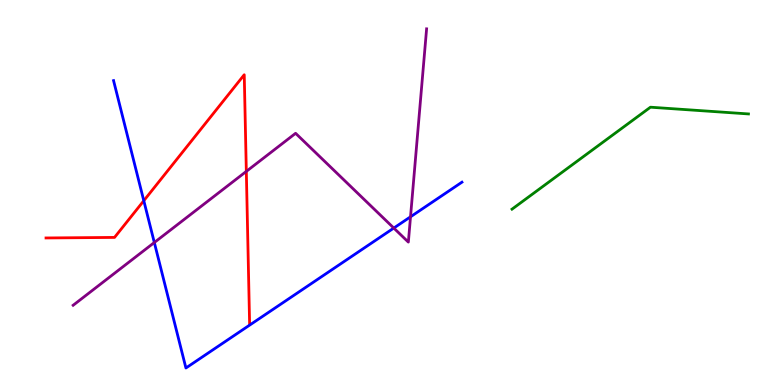[{'lines': ['blue', 'red'], 'intersections': [{'x': 1.86, 'y': 4.79}]}, {'lines': ['green', 'red'], 'intersections': []}, {'lines': ['purple', 'red'], 'intersections': [{'x': 3.18, 'y': 5.55}]}, {'lines': ['blue', 'green'], 'intersections': []}, {'lines': ['blue', 'purple'], 'intersections': [{'x': 1.99, 'y': 3.7}, {'x': 5.08, 'y': 4.08}, {'x': 5.3, 'y': 4.37}]}, {'lines': ['green', 'purple'], 'intersections': []}]